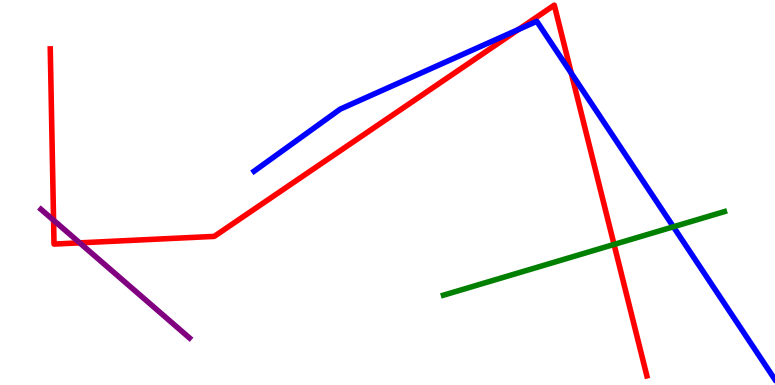[{'lines': ['blue', 'red'], 'intersections': [{'x': 6.69, 'y': 9.23}, {'x': 7.37, 'y': 8.1}]}, {'lines': ['green', 'red'], 'intersections': [{'x': 7.92, 'y': 3.65}]}, {'lines': ['purple', 'red'], 'intersections': [{'x': 0.691, 'y': 4.28}, {'x': 1.03, 'y': 3.69}]}, {'lines': ['blue', 'green'], 'intersections': [{'x': 8.69, 'y': 4.11}]}, {'lines': ['blue', 'purple'], 'intersections': []}, {'lines': ['green', 'purple'], 'intersections': []}]